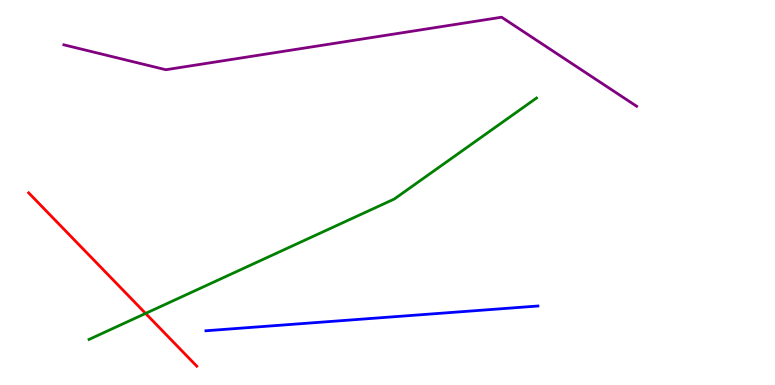[{'lines': ['blue', 'red'], 'intersections': []}, {'lines': ['green', 'red'], 'intersections': [{'x': 1.88, 'y': 1.86}]}, {'lines': ['purple', 'red'], 'intersections': []}, {'lines': ['blue', 'green'], 'intersections': []}, {'lines': ['blue', 'purple'], 'intersections': []}, {'lines': ['green', 'purple'], 'intersections': []}]